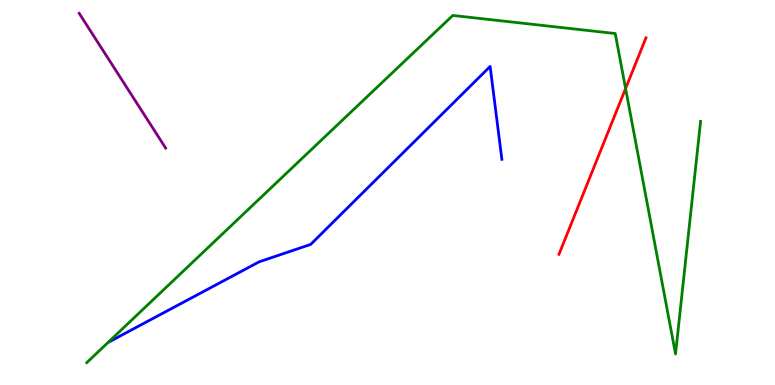[{'lines': ['blue', 'red'], 'intersections': []}, {'lines': ['green', 'red'], 'intersections': [{'x': 8.07, 'y': 7.7}]}, {'lines': ['purple', 'red'], 'intersections': []}, {'lines': ['blue', 'green'], 'intersections': []}, {'lines': ['blue', 'purple'], 'intersections': []}, {'lines': ['green', 'purple'], 'intersections': []}]